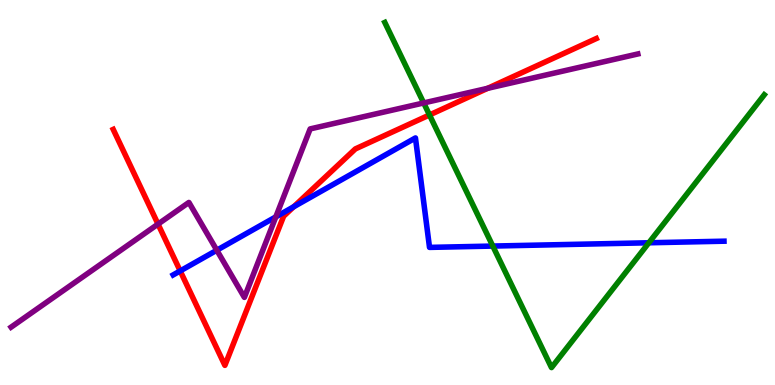[{'lines': ['blue', 'red'], 'intersections': [{'x': 2.33, 'y': 2.96}, {'x': 3.79, 'y': 4.63}]}, {'lines': ['green', 'red'], 'intersections': [{'x': 5.54, 'y': 7.01}]}, {'lines': ['purple', 'red'], 'intersections': [{'x': 2.04, 'y': 4.18}, {'x': 6.29, 'y': 7.71}]}, {'lines': ['blue', 'green'], 'intersections': [{'x': 6.36, 'y': 3.61}, {'x': 8.37, 'y': 3.69}]}, {'lines': ['blue', 'purple'], 'intersections': [{'x': 2.8, 'y': 3.5}, {'x': 3.56, 'y': 4.37}]}, {'lines': ['green', 'purple'], 'intersections': [{'x': 5.47, 'y': 7.33}]}]